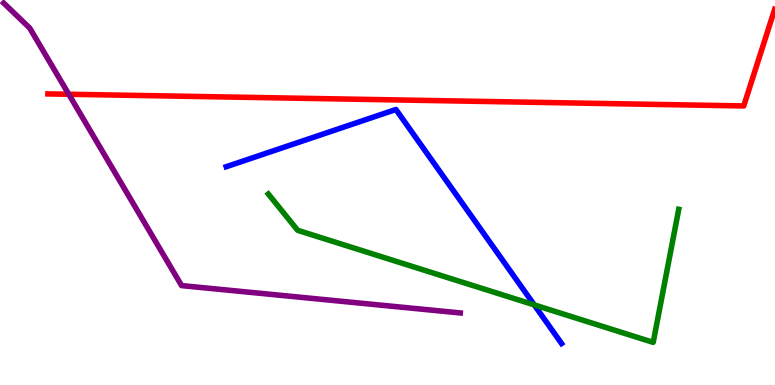[{'lines': ['blue', 'red'], 'intersections': []}, {'lines': ['green', 'red'], 'intersections': []}, {'lines': ['purple', 'red'], 'intersections': [{'x': 0.887, 'y': 7.55}]}, {'lines': ['blue', 'green'], 'intersections': [{'x': 6.89, 'y': 2.08}]}, {'lines': ['blue', 'purple'], 'intersections': []}, {'lines': ['green', 'purple'], 'intersections': []}]